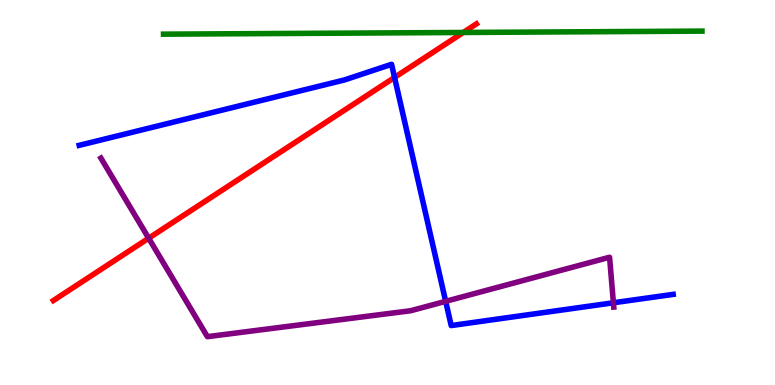[{'lines': ['blue', 'red'], 'intersections': [{'x': 5.09, 'y': 7.99}]}, {'lines': ['green', 'red'], 'intersections': [{'x': 5.98, 'y': 9.16}]}, {'lines': ['purple', 'red'], 'intersections': [{'x': 1.92, 'y': 3.81}]}, {'lines': ['blue', 'green'], 'intersections': []}, {'lines': ['blue', 'purple'], 'intersections': [{'x': 5.75, 'y': 2.17}, {'x': 7.91, 'y': 2.14}]}, {'lines': ['green', 'purple'], 'intersections': []}]